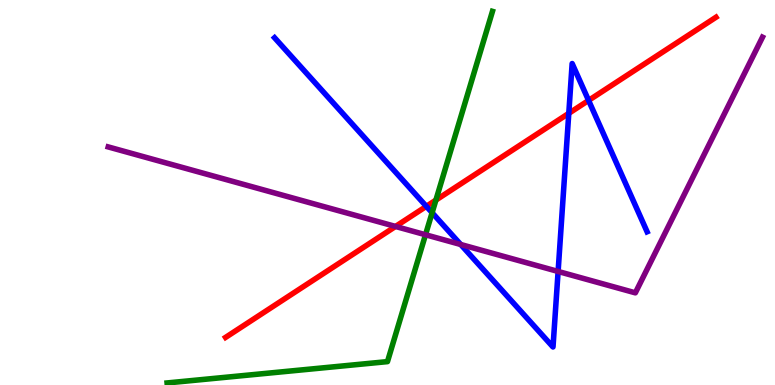[{'lines': ['blue', 'red'], 'intersections': [{'x': 5.5, 'y': 4.64}, {'x': 7.34, 'y': 7.06}, {'x': 7.59, 'y': 7.39}]}, {'lines': ['green', 'red'], 'intersections': [{'x': 5.62, 'y': 4.8}]}, {'lines': ['purple', 'red'], 'intersections': [{'x': 5.1, 'y': 4.12}]}, {'lines': ['blue', 'green'], 'intersections': [{'x': 5.58, 'y': 4.47}]}, {'lines': ['blue', 'purple'], 'intersections': [{'x': 5.94, 'y': 3.65}, {'x': 7.2, 'y': 2.95}]}, {'lines': ['green', 'purple'], 'intersections': [{'x': 5.49, 'y': 3.9}]}]